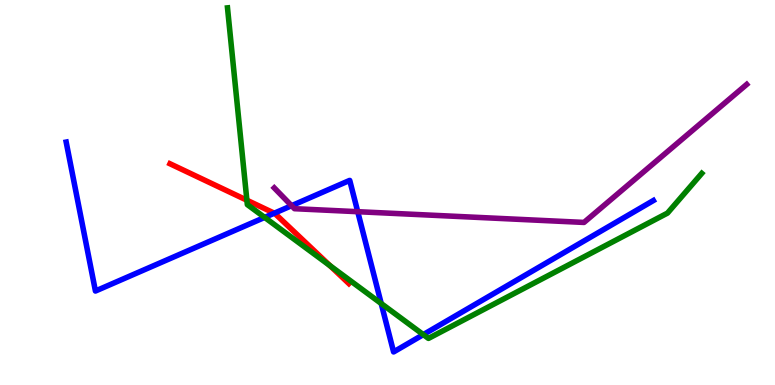[{'lines': ['blue', 'red'], 'intersections': [{'x': 3.54, 'y': 4.46}]}, {'lines': ['green', 'red'], 'intersections': [{'x': 3.19, 'y': 4.8}, {'x': 4.26, 'y': 3.1}]}, {'lines': ['purple', 'red'], 'intersections': []}, {'lines': ['blue', 'green'], 'intersections': [{'x': 3.41, 'y': 4.35}, {'x': 4.92, 'y': 2.12}, {'x': 5.46, 'y': 1.31}]}, {'lines': ['blue', 'purple'], 'intersections': [{'x': 3.76, 'y': 4.66}, {'x': 4.62, 'y': 4.5}]}, {'lines': ['green', 'purple'], 'intersections': []}]